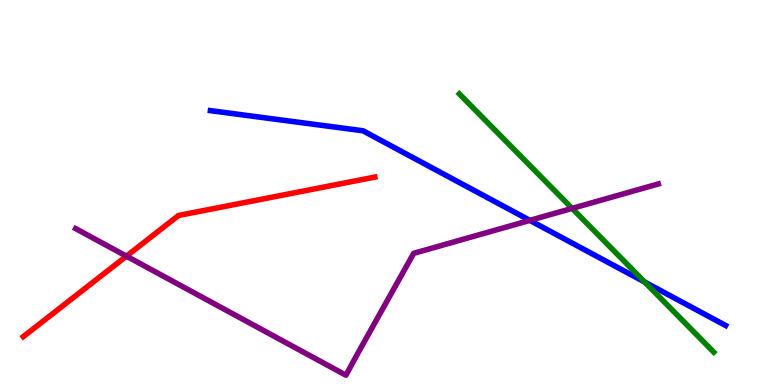[{'lines': ['blue', 'red'], 'intersections': []}, {'lines': ['green', 'red'], 'intersections': []}, {'lines': ['purple', 'red'], 'intersections': [{'x': 1.63, 'y': 3.35}]}, {'lines': ['blue', 'green'], 'intersections': [{'x': 8.32, 'y': 2.67}]}, {'lines': ['blue', 'purple'], 'intersections': [{'x': 6.84, 'y': 4.28}]}, {'lines': ['green', 'purple'], 'intersections': [{'x': 7.38, 'y': 4.59}]}]